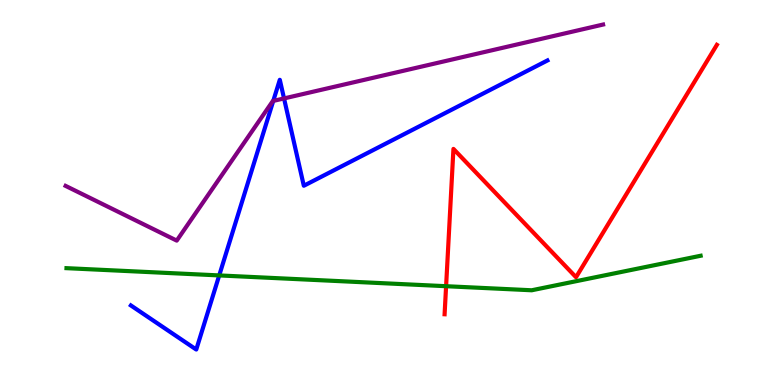[{'lines': ['blue', 'red'], 'intersections': []}, {'lines': ['green', 'red'], 'intersections': [{'x': 5.76, 'y': 2.57}]}, {'lines': ['purple', 'red'], 'intersections': []}, {'lines': ['blue', 'green'], 'intersections': [{'x': 2.83, 'y': 2.85}]}, {'lines': ['blue', 'purple'], 'intersections': [{'x': 3.53, 'y': 7.38}, {'x': 3.66, 'y': 7.44}]}, {'lines': ['green', 'purple'], 'intersections': []}]